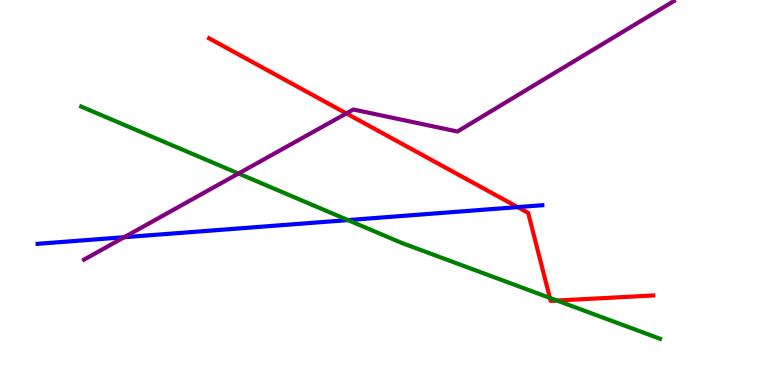[{'lines': ['blue', 'red'], 'intersections': [{'x': 6.68, 'y': 4.62}]}, {'lines': ['green', 'red'], 'intersections': [{'x': 7.1, 'y': 2.26}, {'x': 7.19, 'y': 2.19}]}, {'lines': ['purple', 'red'], 'intersections': [{'x': 4.47, 'y': 7.05}]}, {'lines': ['blue', 'green'], 'intersections': [{'x': 4.49, 'y': 4.28}]}, {'lines': ['blue', 'purple'], 'intersections': [{'x': 1.6, 'y': 3.84}]}, {'lines': ['green', 'purple'], 'intersections': [{'x': 3.08, 'y': 5.49}]}]